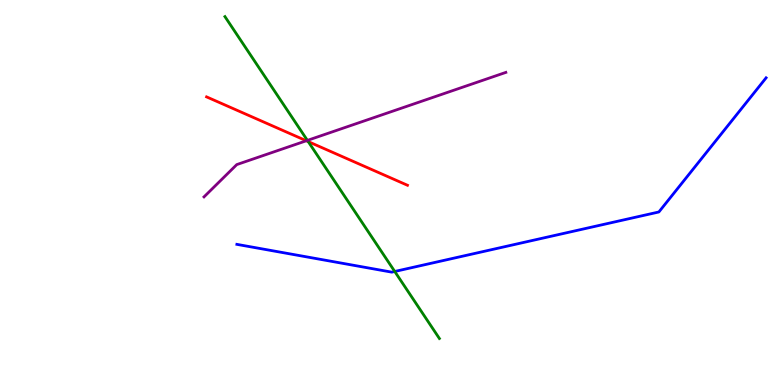[{'lines': ['blue', 'red'], 'intersections': []}, {'lines': ['green', 'red'], 'intersections': [{'x': 3.98, 'y': 6.32}]}, {'lines': ['purple', 'red'], 'intersections': [{'x': 3.95, 'y': 6.34}]}, {'lines': ['blue', 'green'], 'intersections': [{'x': 5.09, 'y': 2.95}]}, {'lines': ['blue', 'purple'], 'intersections': []}, {'lines': ['green', 'purple'], 'intersections': [{'x': 3.97, 'y': 6.35}]}]